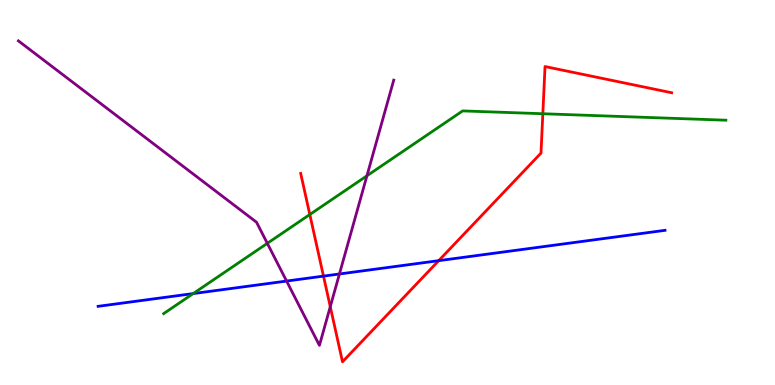[{'lines': ['blue', 'red'], 'intersections': [{'x': 4.17, 'y': 2.83}, {'x': 5.66, 'y': 3.23}]}, {'lines': ['green', 'red'], 'intersections': [{'x': 4.0, 'y': 4.43}, {'x': 7.0, 'y': 7.05}]}, {'lines': ['purple', 'red'], 'intersections': [{'x': 4.26, 'y': 2.03}]}, {'lines': ['blue', 'green'], 'intersections': [{'x': 2.49, 'y': 2.37}]}, {'lines': ['blue', 'purple'], 'intersections': [{'x': 3.7, 'y': 2.7}, {'x': 4.38, 'y': 2.88}]}, {'lines': ['green', 'purple'], 'intersections': [{'x': 3.45, 'y': 3.68}, {'x': 4.73, 'y': 5.43}]}]